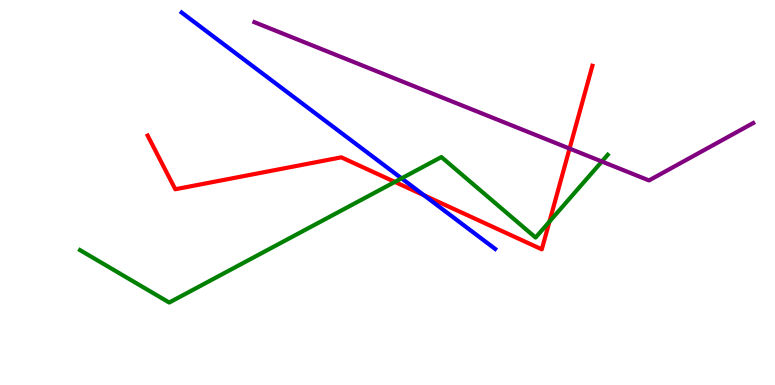[{'lines': ['blue', 'red'], 'intersections': [{'x': 5.47, 'y': 4.93}]}, {'lines': ['green', 'red'], 'intersections': [{'x': 5.1, 'y': 5.27}, {'x': 7.09, 'y': 4.24}]}, {'lines': ['purple', 'red'], 'intersections': [{'x': 7.35, 'y': 6.14}]}, {'lines': ['blue', 'green'], 'intersections': [{'x': 5.18, 'y': 5.37}]}, {'lines': ['blue', 'purple'], 'intersections': []}, {'lines': ['green', 'purple'], 'intersections': [{'x': 7.77, 'y': 5.8}]}]